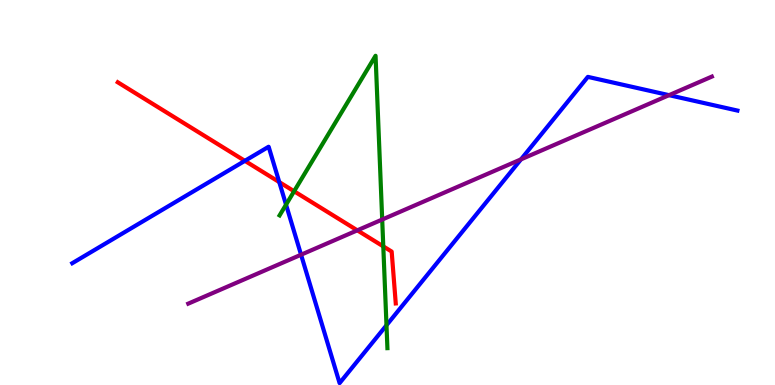[{'lines': ['blue', 'red'], 'intersections': [{'x': 3.16, 'y': 5.82}, {'x': 3.6, 'y': 5.27}]}, {'lines': ['green', 'red'], 'intersections': [{'x': 3.79, 'y': 5.03}, {'x': 4.95, 'y': 3.6}]}, {'lines': ['purple', 'red'], 'intersections': [{'x': 4.61, 'y': 4.02}]}, {'lines': ['blue', 'green'], 'intersections': [{'x': 3.69, 'y': 4.68}, {'x': 4.99, 'y': 1.55}]}, {'lines': ['blue', 'purple'], 'intersections': [{'x': 3.88, 'y': 3.38}, {'x': 6.72, 'y': 5.86}, {'x': 8.63, 'y': 7.53}]}, {'lines': ['green', 'purple'], 'intersections': [{'x': 4.93, 'y': 4.3}]}]